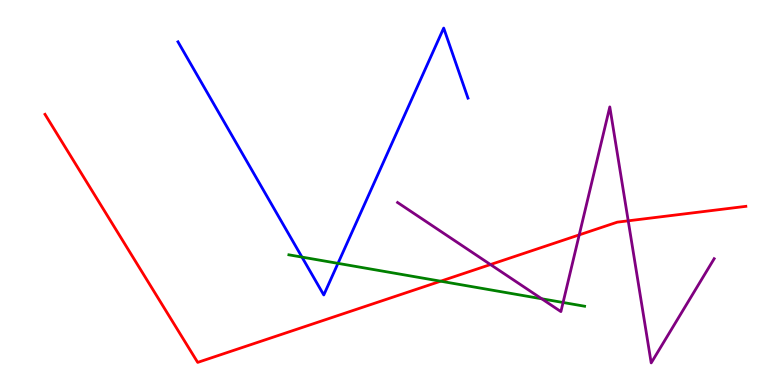[{'lines': ['blue', 'red'], 'intersections': []}, {'lines': ['green', 'red'], 'intersections': [{'x': 5.69, 'y': 2.7}]}, {'lines': ['purple', 'red'], 'intersections': [{'x': 6.33, 'y': 3.13}, {'x': 7.47, 'y': 3.9}, {'x': 8.11, 'y': 4.26}]}, {'lines': ['blue', 'green'], 'intersections': [{'x': 3.9, 'y': 3.32}, {'x': 4.36, 'y': 3.16}]}, {'lines': ['blue', 'purple'], 'intersections': []}, {'lines': ['green', 'purple'], 'intersections': [{'x': 6.99, 'y': 2.24}, {'x': 7.27, 'y': 2.14}]}]